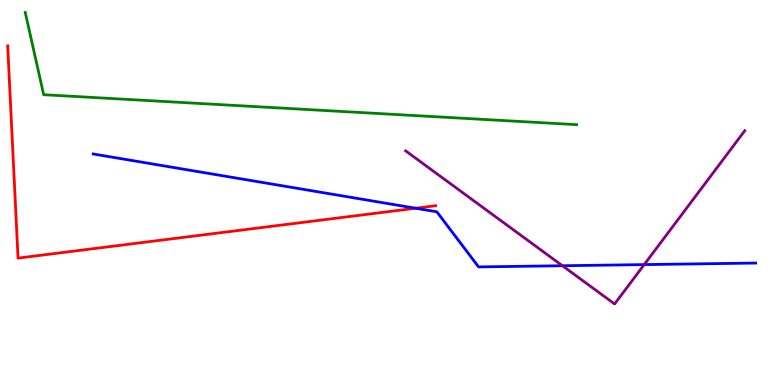[{'lines': ['blue', 'red'], 'intersections': [{'x': 5.36, 'y': 4.59}]}, {'lines': ['green', 'red'], 'intersections': []}, {'lines': ['purple', 'red'], 'intersections': []}, {'lines': ['blue', 'green'], 'intersections': []}, {'lines': ['blue', 'purple'], 'intersections': [{'x': 7.26, 'y': 3.1}, {'x': 8.31, 'y': 3.13}]}, {'lines': ['green', 'purple'], 'intersections': []}]